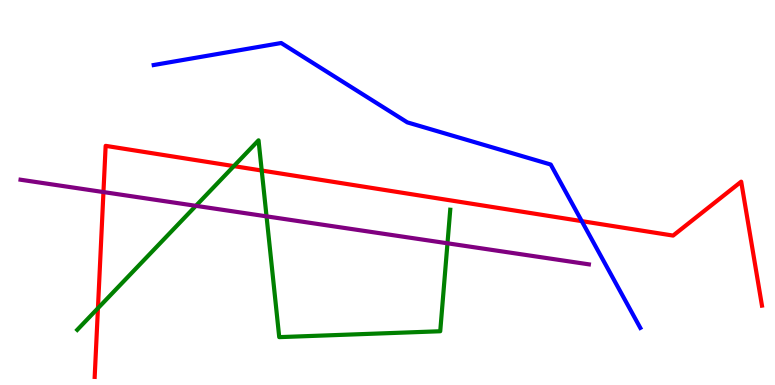[{'lines': ['blue', 'red'], 'intersections': [{'x': 7.51, 'y': 4.26}]}, {'lines': ['green', 'red'], 'intersections': [{'x': 1.26, 'y': 1.99}, {'x': 3.02, 'y': 5.69}, {'x': 3.38, 'y': 5.57}]}, {'lines': ['purple', 'red'], 'intersections': [{'x': 1.33, 'y': 5.01}]}, {'lines': ['blue', 'green'], 'intersections': []}, {'lines': ['blue', 'purple'], 'intersections': []}, {'lines': ['green', 'purple'], 'intersections': [{'x': 2.53, 'y': 4.65}, {'x': 3.44, 'y': 4.38}, {'x': 5.77, 'y': 3.68}]}]